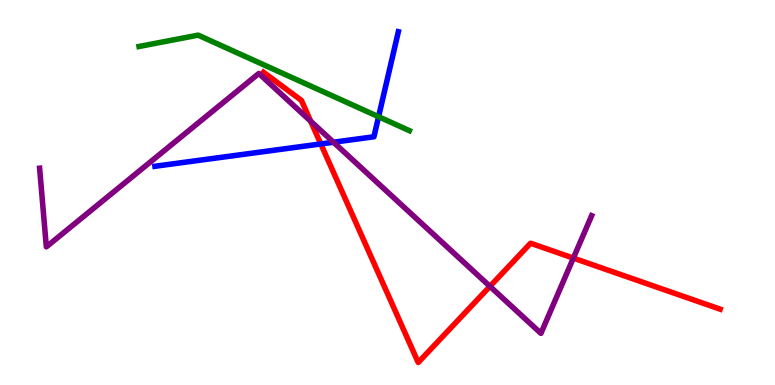[{'lines': ['blue', 'red'], 'intersections': [{'x': 4.14, 'y': 6.26}]}, {'lines': ['green', 'red'], 'intersections': []}, {'lines': ['purple', 'red'], 'intersections': [{'x': 4.01, 'y': 6.85}, {'x': 6.32, 'y': 2.56}, {'x': 7.4, 'y': 3.3}]}, {'lines': ['blue', 'green'], 'intersections': [{'x': 4.88, 'y': 6.97}]}, {'lines': ['blue', 'purple'], 'intersections': [{'x': 4.3, 'y': 6.31}]}, {'lines': ['green', 'purple'], 'intersections': []}]